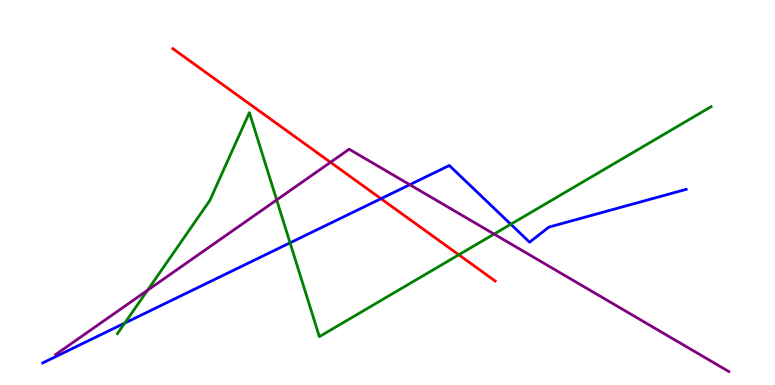[{'lines': ['blue', 'red'], 'intersections': [{'x': 4.92, 'y': 4.84}]}, {'lines': ['green', 'red'], 'intersections': [{'x': 5.92, 'y': 3.38}]}, {'lines': ['purple', 'red'], 'intersections': [{'x': 4.26, 'y': 5.78}]}, {'lines': ['blue', 'green'], 'intersections': [{'x': 1.61, 'y': 1.61}, {'x': 3.74, 'y': 3.69}, {'x': 6.59, 'y': 4.18}]}, {'lines': ['blue', 'purple'], 'intersections': [{'x': 5.29, 'y': 5.2}]}, {'lines': ['green', 'purple'], 'intersections': [{'x': 1.9, 'y': 2.46}, {'x': 3.57, 'y': 4.81}, {'x': 6.38, 'y': 3.92}]}]